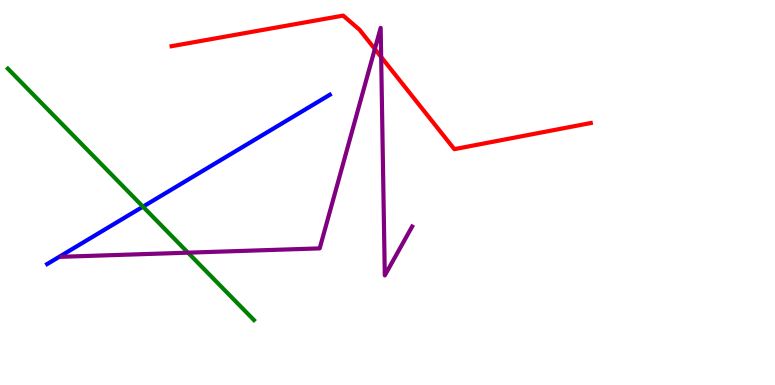[{'lines': ['blue', 'red'], 'intersections': []}, {'lines': ['green', 'red'], 'intersections': []}, {'lines': ['purple', 'red'], 'intersections': [{'x': 4.84, 'y': 8.73}, {'x': 4.92, 'y': 8.52}]}, {'lines': ['blue', 'green'], 'intersections': [{'x': 1.84, 'y': 4.63}]}, {'lines': ['blue', 'purple'], 'intersections': []}, {'lines': ['green', 'purple'], 'intersections': [{'x': 2.43, 'y': 3.44}]}]